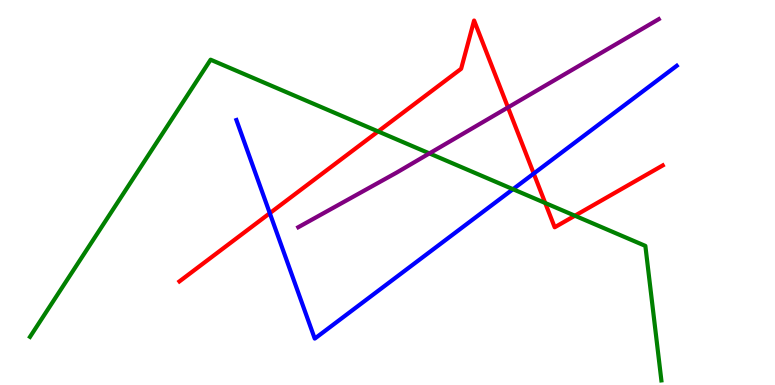[{'lines': ['blue', 'red'], 'intersections': [{'x': 3.48, 'y': 4.46}, {'x': 6.89, 'y': 5.49}]}, {'lines': ['green', 'red'], 'intersections': [{'x': 4.88, 'y': 6.59}, {'x': 7.04, 'y': 4.73}, {'x': 7.42, 'y': 4.4}]}, {'lines': ['purple', 'red'], 'intersections': [{'x': 6.55, 'y': 7.21}]}, {'lines': ['blue', 'green'], 'intersections': [{'x': 6.62, 'y': 5.09}]}, {'lines': ['blue', 'purple'], 'intersections': []}, {'lines': ['green', 'purple'], 'intersections': [{'x': 5.54, 'y': 6.02}]}]